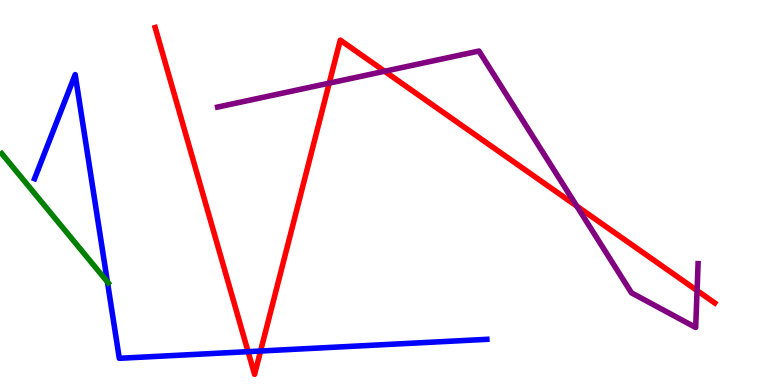[{'lines': ['blue', 'red'], 'intersections': [{'x': 3.2, 'y': 0.866}, {'x': 3.36, 'y': 0.883}]}, {'lines': ['green', 'red'], 'intersections': []}, {'lines': ['purple', 'red'], 'intersections': [{'x': 4.25, 'y': 7.84}, {'x': 4.96, 'y': 8.15}, {'x': 7.44, 'y': 4.65}, {'x': 8.99, 'y': 2.45}]}, {'lines': ['blue', 'green'], 'intersections': [{'x': 1.39, 'y': 2.68}]}, {'lines': ['blue', 'purple'], 'intersections': []}, {'lines': ['green', 'purple'], 'intersections': []}]